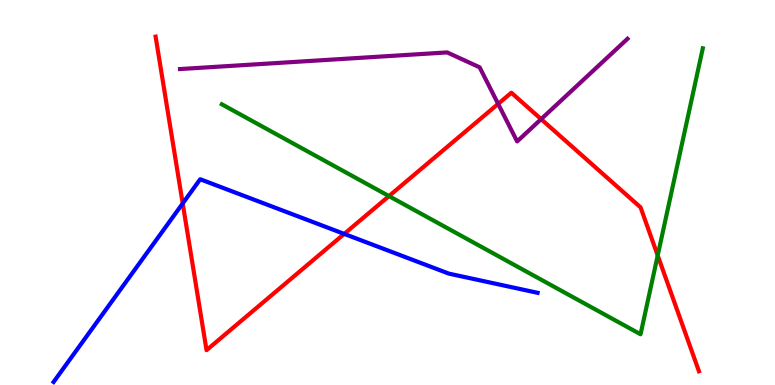[{'lines': ['blue', 'red'], 'intersections': [{'x': 2.36, 'y': 4.72}, {'x': 4.44, 'y': 3.92}]}, {'lines': ['green', 'red'], 'intersections': [{'x': 5.02, 'y': 4.91}, {'x': 8.49, 'y': 3.36}]}, {'lines': ['purple', 'red'], 'intersections': [{'x': 6.43, 'y': 7.3}, {'x': 6.98, 'y': 6.91}]}, {'lines': ['blue', 'green'], 'intersections': []}, {'lines': ['blue', 'purple'], 'intersections': []}, {'lines': ['green', 'purple'], 'intersections': []}]